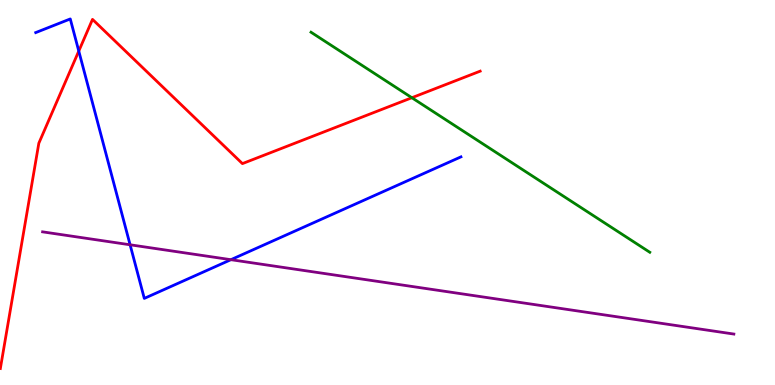[{'lines': ['blue', 'red'], 'intersections': [{'x': 1.02, 'y': 8.67}]}, {'lines': ['green', 'red'], 'intersections': [{'x': 5.31, 'y': 7.46}]}, {'lines': ['purple', 'red'], 'intersections': []}, {'lines': ['blue', 'green'], 'intersections': []}, {'lines': ['blue', 'purple'], 'intersections': [{'x': 1.68, 'y': 3.64}, {'x': 2.98, 'y': 3.25}]}, {'lines': ['green', 'purple'], 'intersections': []}]